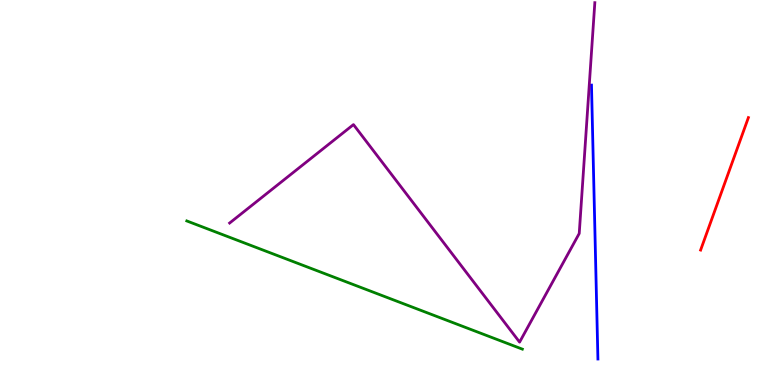[{'lines': ['blue', 'red'], 'intersections': []}, {'lines': ['green', 'red'], 'intersections': []}, {'lines': ['purple', 'red'], 'intersections': []}, {'lines': ['blue', 'green'], 'intersections': []}, {'lines': ['blue', 'purple'], 'intersections': []}, {'lines': ['green', 'purple'], 'intersections': []}]